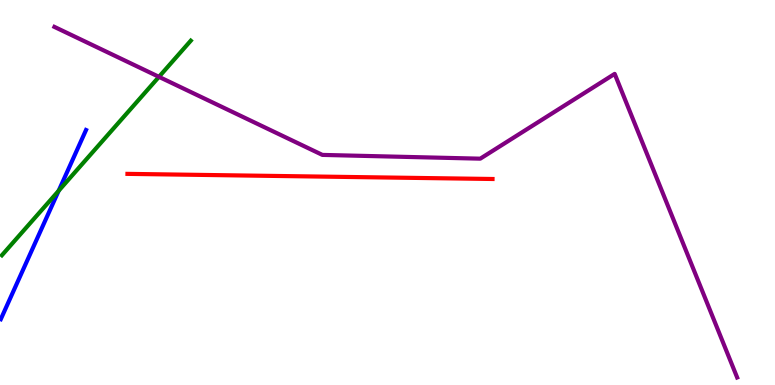[{'lines': ['blue', 'red'], 'intersections': []}, {'lines': ['green', 'red'], 'intersections': []}, {'lines': ['purple', 'red'], 'intersections': []}, {'lines': ['blue', 'green'], 'intersections': [{'x': 0.757, 'y': 5.04}]}, {'lines': ['blue', 'purple'], 'intersections': []}, {'lines': ['green', 'purple'], 'intersections': [{'x': 2.05, 'y': 8.0}]}]